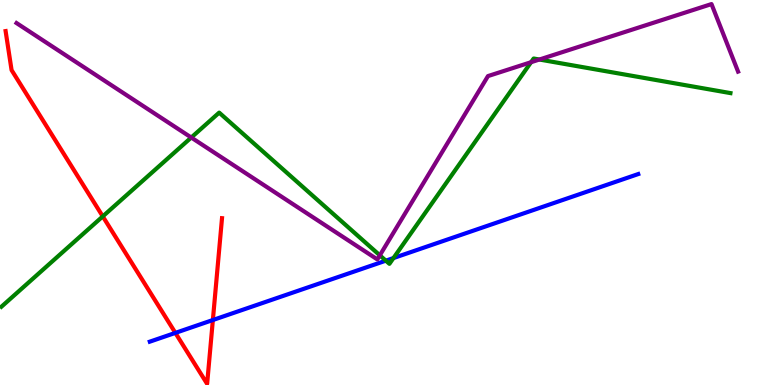[{'lines': ['blue', 'red'], 'intersections': [{'x': 2.26, 'y': 1.35}, {'x': 2.75, 'y': 1.69}]}, {'lines': ['green', 'red'], 'intersections': [{'x': 1.33, 'y': 4.38}]}, {'lines': ['purple', 'red'], 'intersections': []}, {'lines': ['blue', 'green'], 'intersections': [{'x': 4.98, 'y': 3.23}, {'x': 5.08, 'y': 3.3}]}, {'lines': ['blue', 'purple'], 'intersections': []}, {'lines': ['green', 'purple'], 'intersections': [{'x': 2.47, 'y': 6.43}, {'x': 4.9, 'y': 3.37}, {'x': 6.85, 'y': 8.38}, {'x': 6.96, 'y': 8.45}]}]